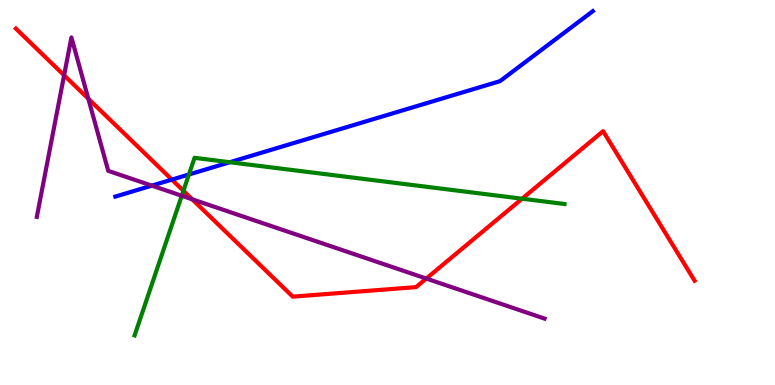[{'lines': ['blue', 'red'], 'intersections': [{'x': 2.22, 'y': 5.33}]}, {'lines': ['green', 'red'], 'intersections': [{'x': 2.37, 'y': 5.04}, {'x': 6.74, 'y': 4.84}]}, {'lines': ['purple', 'red'], 'intersections': [{'x': 0.827, 'y': 8.04}, {'x': 1.14, 'y': 7.44}, {'x': 2.48, 'y': 4.82}, {'x': 5.5, 'y': 2.76}]}, {'lines': ['blue', 'green'], 'intersections': [{'x': 2.44, 'y': 5.47}, {'x': 2.97, 'y': 5.79}]}, {'lines': ['blue', 'purple'], 'intersections': [{'x': 1.96, 'y': 5.18}]}, {'lines': ['green', 'purple'], 'intersections': [{'x': 2.35, 'y': 4.92}]}]